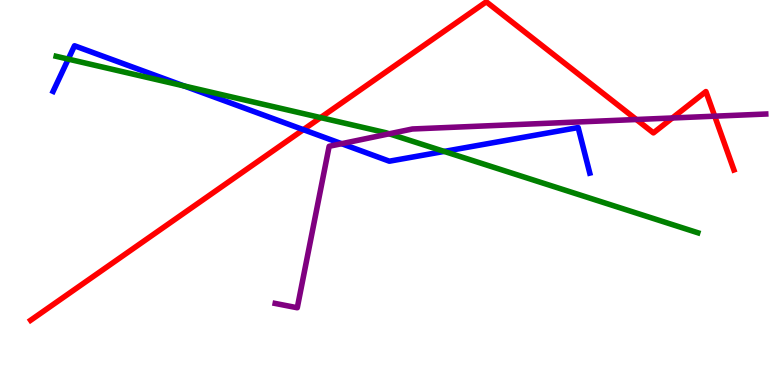[{'lines': ['blue', 'red'], 'intersections': [{'x': 3.91, 'y': 6.63}]}, {'lines': ['green', 'red'], 'intersections': [{'x': 4.14, 'y': 6.95}]}, {'lines': ['purple', 'red'], 'intersections': [{'x': 8.21, 'y': 6.9}, {'x': 8.68, 'y': 6.94}, {'x': 9.22, 'y': 6.98}]}, {'lines': ['blue', 'green'], 'intersections': [{'x': 0.881, 'y': 8.46}, {'x': 2.38, 'y': 7.77}, {'x': 5.73, 'y': 6.07}]}, {'lines': ['blue', 'purple'], 'intersections': [{'x': 4.41, 'y': 6.27}]}, {'lines': ['green', 'purple'], 'intersections': [{'x': 5.02, 'y': 6.52}]}]